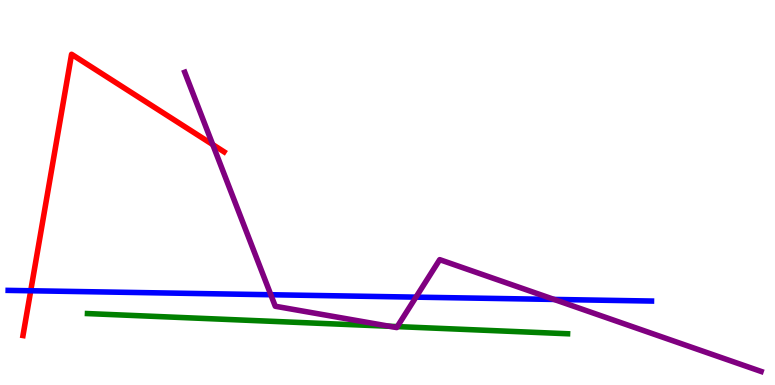[{'lines': ['blue', 'red'], 'intersections': [{'x': 0.396, 'y': 2.45}]}, {'lines': ['green', 'red'], 'intersections': []}, {'lines': ['purple', 'red'], 'intersections': [{'x': 2.74, 'y': 6.24}]}, {'lines': ['blue', 'green'], 'intersections': []}, {'lines': ['blue', 'purple'], 'intersections': [{'x': 3.49, 'y': 2.34}, {'x': 5.37, 'y': 2.28}, {'x': 7.15, 'y': 2.22}]}, {'lines': ['green', 'purple'], 'intersections': [{'x': 5.02, 'y': 1.53}, {'x': 5.13, 'y': 1.52}]}]